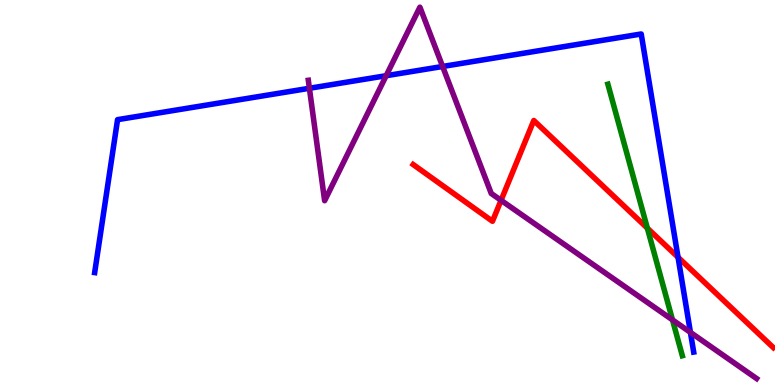[{'lines': ['blue', 'red'], 'intersections': [{'x': 8.75, 'y': 3.32}]}, {'lines': ['green', 'red'], 'intersections': [{'x': 8.35, 'y': 4.07}]}, {'lines': ['purple', 'red'], 'intersections': [{'x': 6.47, 'y': 4.8}]}, {'lines': ['blue', 'green'], 'intersections': []}, {'lines': ['blue', 'purple'], 'intersections': [{'x': 3.99, 'y': 7.71}, {'x': 4.98, 'y': 8.03}, {'x': 5.71, 'y': 8.27}, {'x': 8.91, 'y': 1.37}]}, {'lines': ['green', 'purple'], 'intersections': [{'x': 8.68, 'y': 1.69}]}]